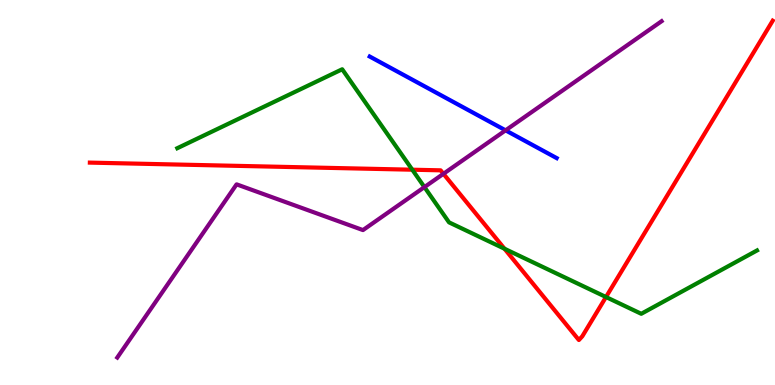[{'lines': ['blue', 'red'], 'intersections': []}, {'lines': ['green', 'red'], 'intersections': [{'x': 5.32, 'y': 5.59}, {'x': 6.51, 'y': 3.54}, {'x': 7.82, 'y': 2.29}]}, {'lines': ['purple', 'red'], 'intersections': [{'x': 5.72, 'y': 5.49}]}, {'lines': ['blue', 'green'], 'intersections': []}, {'lines': ['blue', 'purple'], 'intersections': [{'x': 6.52, 'y': 6.61}]}, {'lines': ['green', 'purple'], 'intersections': [{'x': 5.48, 'y': 5.14}]}]